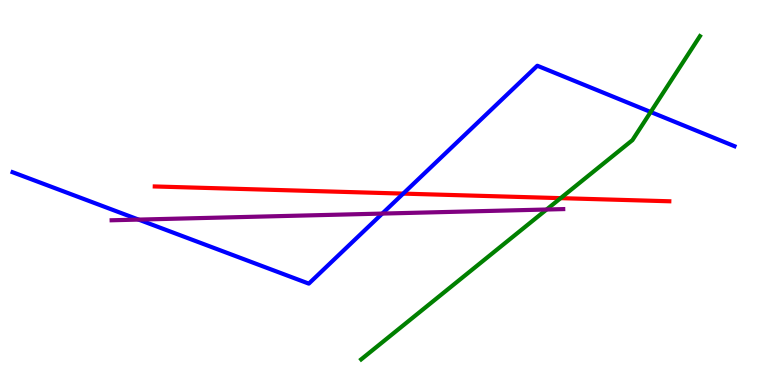[{'lines': ['blue', 'red'], 'intersections': [{'x': 5.2, 'y': 4.97}]}, {'lines': ['green', 'red'], 'intersections': [{'x': 7.23, 'y': 4.85}]}, {'lines': ['purple', 'red'], 'intersections': []}, {'lines': ['blue', 'green'], 'intersections': [{'x': 8.4, 'y': 7.09}]}, {'lines': ['blue', 'purple'], 'intersections': [{'x': 1.79, 'y': 4.3}, {'x': 4.93, 'y': 4.45}]}, {'lines': ['green', 'purple'], 'intersections': [{'x': 7.05, 'y': 4.56}]}]